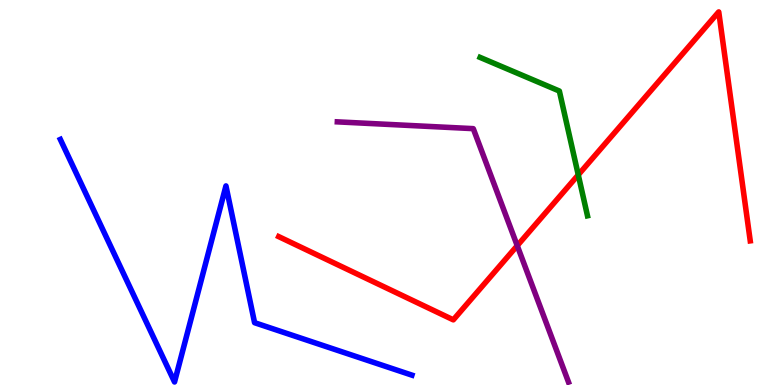[{'lines': ['blue', 'red'], 'intersections': []}, {'lines': ['green', 'red'], 'intersections': [{'x': 7.46, 'y': 5.46}]}, {'lines': ['purple', 'red'], 'intersections': [{'x': 6.67, 'y': 3.62}]}, {'lines': ['blue', 'green'], 'intersections': []}, {'lines': ['blue', 'purple'], 'intersections': []}, {'lines': ['green', 'purple'], 'intersections': []}]